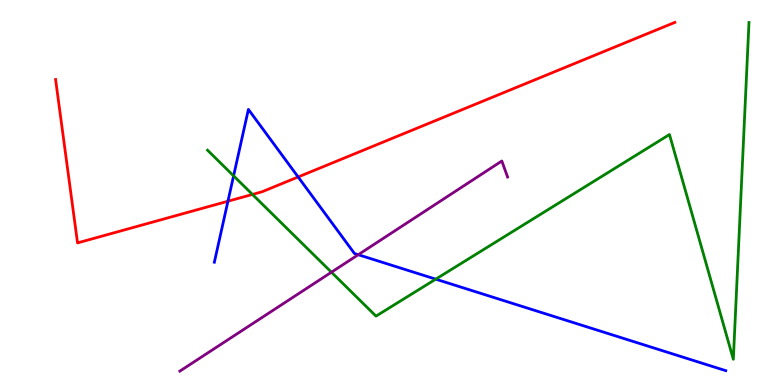[{'lines': ['blue', 'red'], 'intersections': [{'x': 2.94, 'y': 4.77}, {'x': 3.85, 'y': 5.4}]}, {'lines': ['green', 'red'], 'intersections': [{'x': 3.26, 'y': 4.95}]}, {'lines': ['purple', 'red'], 'intersections': []}, {'lines': ['blue', 'green'], 'intersections': [{'x': 3.01, 'y': 5.43}, {'x': 5.62, 'y': 2.75}]}, {'lines': ['blue', 'purple'], 'intersections': [{'x': 4.62, 'y': 3.38}]}, {'lines': ['green', 'purple'], 'intersections': [{'x': 4.28, 'y': 2.93}]}]